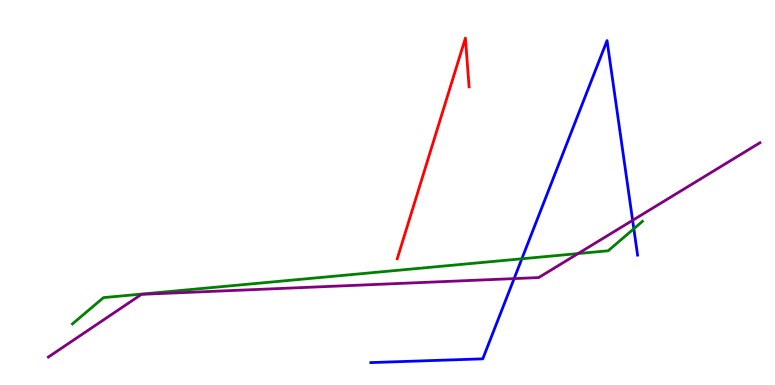[{'lines': ['blue', 'red'], 'intersections': []}, {'lines': ['green', 'red'], 'intersections': []}, {'lines': ['purple', 'red'], 'intersections': []}, {'lines': ['blue', 'green'], 'intersections': [{'x': 6.73, 'y': 3.28}, {'x': 8.18, 'y': 4.06}]}, {'lines': ['blue', 'purple'], 'intersections': [{'x': 6.63, 'y': 2.76}, {'x': 8.16, 'y': 4.28}]}, {'lines': ['green', 'purple'], 'intersections': [{'x': 7.46, 'y': 3.41}]}]